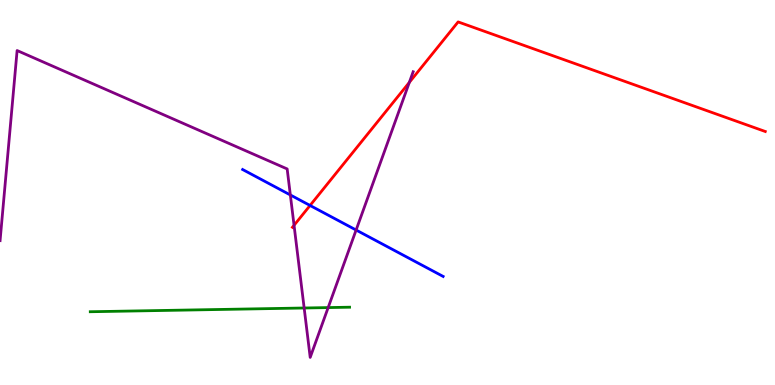[{'lines': ['blue', 'red'], 'intersections': [{'x': 4.0, 'y': 4.66}]}, {'lines': ['green', 'red'], 'intersections': []}, {'lines': ['purple', 'red'], 'intersections': [{'x': 3.79, 'y': 4.15}, {'x': 5.28, 'y': 7.86}]}, {'lines': ['blue', 'green'], 'intersections': []}, {'lines': ['blue', 'purple'], 'intersections': [{'x': 3.75, 'y': 4.94}, {'x': 4.6, 'y': 4.03}]}, {'lines': ['green', 'purple'], 'intersections': [{'x': 3.92, 'y': 2.0}, {'x': 4.23, 'y': 2.01}]}]